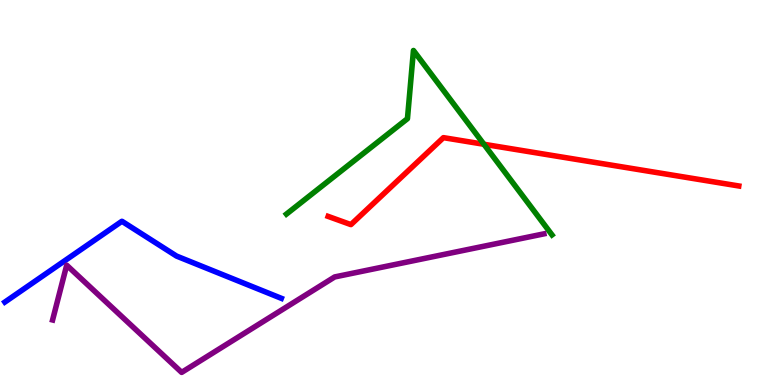[{'lines': ['blue', 'red'], 'intersections': []}, {'lines': ['green', 'red'], 'intersections': [{'x': 6.24, 'y': 6.25}]}, {'lines': ['purple', 'red'], 'intersections': []}, {'lines': ['blue', 'green'], 'intersections': []}, {'lines': ['blue', 'purple'], 'intersections': []}, {'lines': ['green', 'purple'], 'intersections': []}]